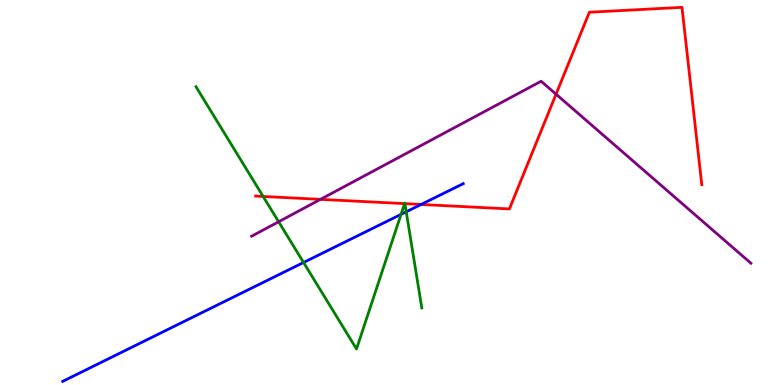[{'lines': ['blue', 'red'], 'intersections': [{'x': 5.43, 'y': 4.69}]}, {'lines': ['green', 'red'], 'intersections': [{'x': 3.4, 'y': 4.9}, {'x': 5.22, 'y': 4.71}, {'x': 5.22, 'y': 4.71}]}, {'lines': ['purple', 'red'], 'intersections': [{'x': 4.14, 'y': 4.82}, {'x': 7.17, 'y': 7.55}]}, {'lines': ['blue', 'green'], 'intersections': [{'x': 3.92, 'y': 3.18}, {'x': 5.17, 'y': 4.43}, {'x': 5.24, 'y': 4.5}]}, {'lines': ['blue', 'purple'], 'intersections': []}, {'lines': ['green', 'purple'], 'intersections': [{'x': 3.6, 'y': 4.24}]}]